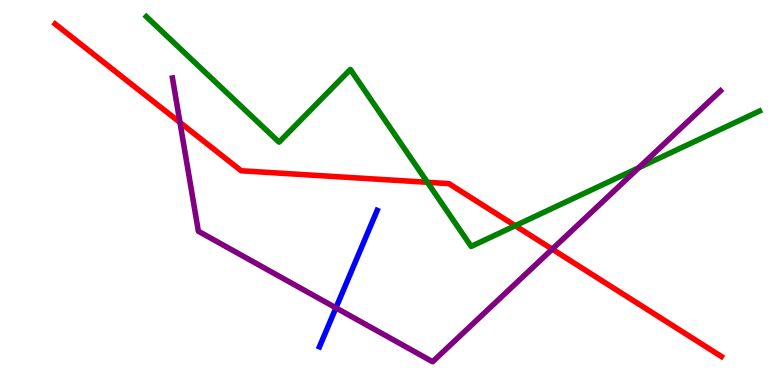[{'lines': ['blue', 'red'], 'intersections': []}, {'lines': ['green', 'red'], 'intersections': [{'x': 5.51, 'y': 5.27}, {'x': 6.65, 'y': 4.14}]}, {'lines': ['purple', 'red'], 'intersections': [{'x': 2.32, 'y': 6.82}, {'x': 7.13, 'y': 3.53}]}, {'lines': ['blue', 'green'], 'intersections': []}, {'lines': ['blue', 'purple'], 'intersections': [{'x': 4.33, 'y': 2.0}]}, {'lines': ['green', 'purple'], 'intersections': [{'x': 8.24, 'y': 5.64}]}]